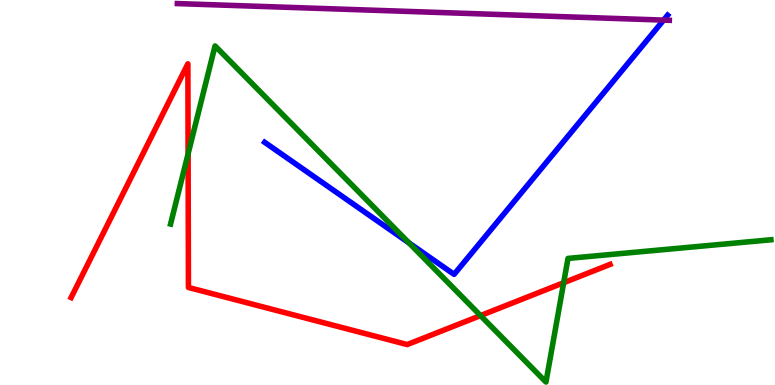[{'lines': ['blue', 'red'], 'intersections': []}, {'lines': ['green', 'red'], 'intersections': [{'x': 2.43, 'y': 6.0}, {'x': 6.2, 'y': 1.8}, {'x': 7.27, 'y': 2.66}]}, {'lines': ['purple', 'red'], 'intersections': []}, {'lines': ['blue', 'green'], 'intersections': [{'x': 5.28, 'y': 3.69}]}, {'lines': ['blue', 'purple'], 'intersections': [{'x': 8.56, 'y': 9.48}]}, {'lines': ['green', 'purple'], 'intersections': []}]